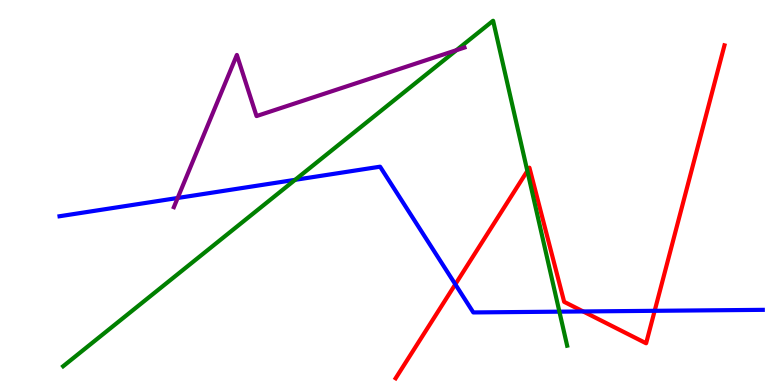[{'lines': ['blue', 'red'], 'intersections': [{'x': 5.88, 'y': 2.62}, {'x': 7.52, 'y': 1.91}, {'x': 8.45, 'y': 1.93}]}, {'lines': ['green', 'red'], 'intersections': [{'x': 6.8, 'y': 5.56}]}, {'lines': ['purple', 'red'], 'intersections': []}, {'lines': ['blue', 'green'], 'intersections': [{'x': 3.81, 'y': 5.33}, {'x': 7.22, 'y': 1.9}]}, {'lines': ['blue', 'purple'], 'intersections': [{'x': 2.29, 'y': 4.86}]}, {'lines': ['green', 'purple'], 'intersections': [{'x': 5.89, 'y': 8.7}]}]